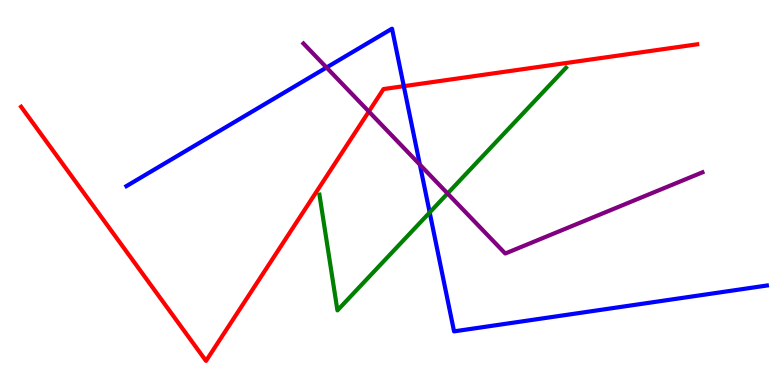[{'lines': ['blue', 'red'], 'intersections': [{'x': 5.21, 'y': 7.76}]}, {'lines': ['green', 'red'], 'intersections': []}, {'lines': ['purple', 'red'], 'intersections': [{'x': 4.76, 'y': 7.1}]}, {'lines': ['blue', 'green'], 'intersections': [{'x': 5.54, 'y': 4.48}]}, {'lines': ['blue', 'purple'], 'intersections': [{'x': 4.21, 'y': 8.25}, {'x': 5.42, 'y': 5.72}]}, {'lines': ['green', 'purple'], 'intersections': [{'x': 5.78, 'y': 4.97}]}]